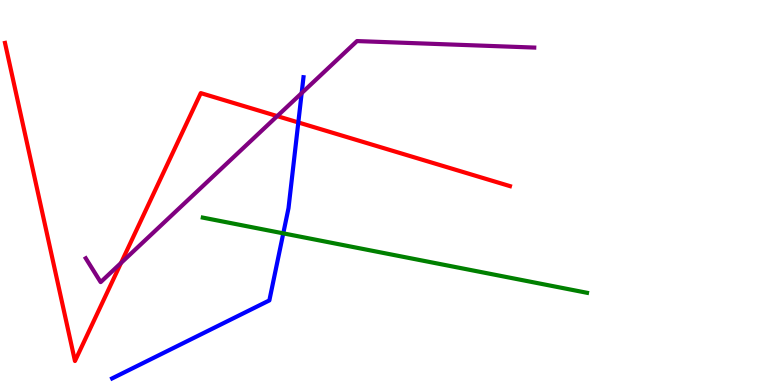[{'lines': ['blue', 'red'], 'intersections': [{'x': 3.85, 'y': 6.82}]}, {'lines': ['green', 'red'], 'intersections': []}, {'lines': ['purple', 'red'], 'intersections': [{'x': 1.56, 'y': 3.17}, {'x': 3.58, 'y': 6.98}]}, {'lines': ['blue', 'green'], 'intersections': [{'x': 3.66, 'y': 3.94}]}, {'lines': ['blue', 'purple'], 'intersections': [{'x': 3.89, 'y': 7.58}]}, {'lines': ['green', 'purple'], 'intersections': []}]